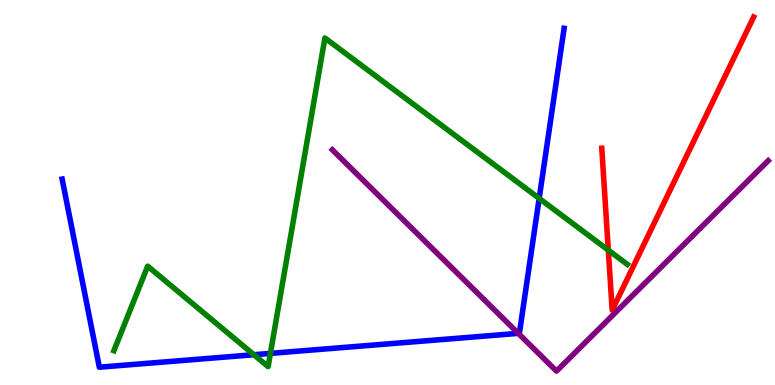[{'lines': ['blue', 'red'], 'intersections': []}, {'lines': ['green', 'red'], 'intersections': [{'x': 7.85, 'y': 3.5}]}, {'lines': ['purple', 'red'], 'intersections': []}, {'lines': ['blue', 'green'], 'intersections': [{'x': 3.28, 'y': 0.786}, {'x': 3.49, 'y': 0.821}, {'x': 6.96, 'y': 4.85}]}, {'lines': ['blue', 'purple'], 'intersections': [{'x': 6.69, 'y': 1.34}]}, {'lines': ['green', 'purple'], 'intersections': []}]